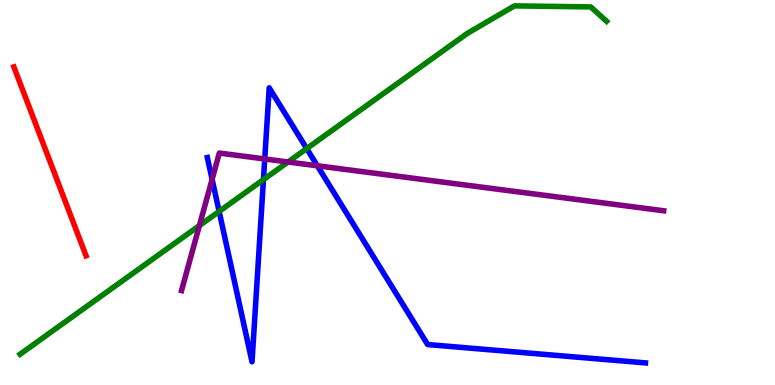[{'lines': ['blue', 'red'], 'intersections': []}, {'lines': ['green', 'red'], 'intersections': []}, {'lines': ['purple', 'red'], 'intersections': []}, {'lines': ['blue', 'green'], 'intersections': [{'x': 2.83, 'y': 4.51}, {'x': 3.4, 'y': 5.33}, {'x': 3.96, 'y': 6.14}]}, {'lines': ['blue', 'purple'], 'intersections': [{'x': 2.74, 'y': 5.34}, {'x': 3.42, 'y': 5.87}, {'x': 4.09, 'y': 5.69}]}, {'lines': ['green', 'purple'], 'intersections': [{'x': 2.57, 'y': 4.14}, {'x': 3.72, 'y': 5.79}]}]